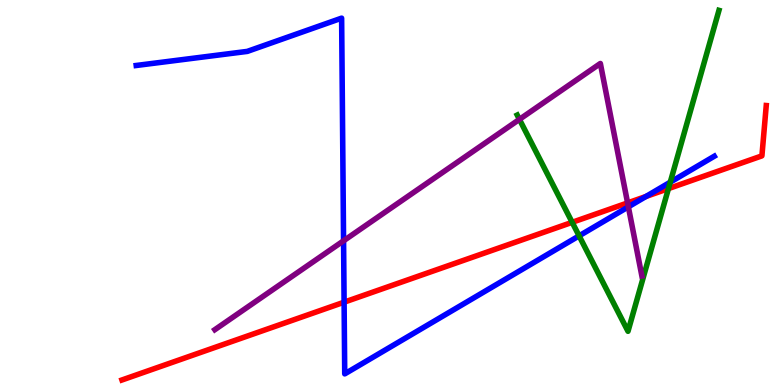[{'lines': ['blue', 'red'], 'intersections': [{'x': 4.44, 'y': 2.15}, {'x': 8.34, 'y': 4.9}]}, {'lines': ['green', 'red'], 'intersections': [{'x': 7.38, 'y': 4.23}, {'x': 8.63, 'y': 5.1}]}, {'lines': ['purple', 'red'], 'intersections': [{'x': 8.1, 'y': 4.73}]}, {'lines': ['blue', 'green'], 'intersections': [{'x': 7.47, 'y': 3.87}, {'x': 8.65, 'y': 5.27}]}, {'lines': ['blue', 'purple'], 'intersections': [{'x': 4.43, 'y': 3.75}, {'x': 8.11, 'y': 4.63}]}, {'lines': ['green', 'purple'], 'intersections': [{'x': 6.7, 'y': 6.9}]}]